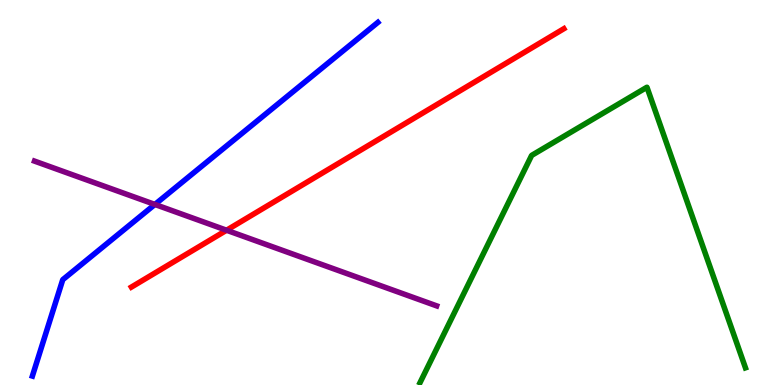[{'lines': ['blue', 'red'], 'intersections': []}, {'lines': ['green', 'red'], 'intersections': []}, {'lines': ['purple', 'red'], 'intersections': [{'x': 2.92, 'y': 4.02}]}, {'lines': ['blue', 'green'], 'intersections': []}, {'lines': ['blue', 'purple'], 'intersections': [{'x': 2.0, 'y': 4.69}]}, {'lines': ['green', 'purple'], 'intersections': []}]